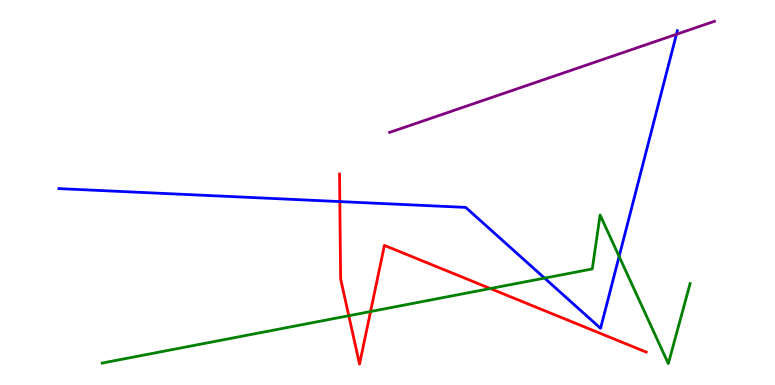[{'lines': ['blue', 'red'], 'intersections': [{'x': 4.38, 'y': 4.76}]}, {'lines': ['green', 'red'], 'intersections': [{'x': 4.5, 'y': 1.8}, {'x': 4.78, 'y': 1.91}, {'x': 6.33, 'y': 2.51}]}, {'lines': ['purple', 'red'], 'intersections': []}, {'lines': ['blue', 'green'], 'intersections': [{'x': 7.03, 'y': 2.78}, {'x': 7.99, 'y': 3.34}]}, {'lines': ['blue', 'purple'], 'intersections': [{'x': 8.73, 'y': 9.11}]}, {'lines': ['green', 'purple'], 'intersections': []}]